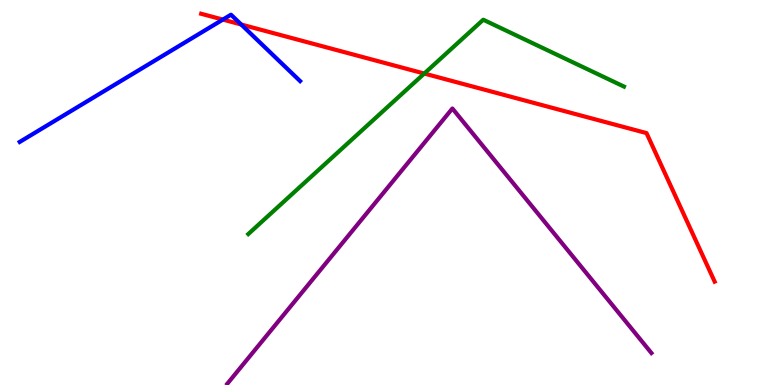[{'lines': ['blue', 'red'], 'intersections': [{'x': 2.88, 'y': 9.49}, {'x': 3.11, 'y': 9.36}]}, {'lines': ['green', 'red'], 'intersections': [{'x': 5.47, 'y': 8.09}]}, {'lines': ['purple', 'red'], 'intersections': []}, {'lines': ['blue', 'green'], 'intersections': []}, {'lines': ['blue', 'purple'], 'intersections': []}, {'lines': ['green', 'purple'], 'intersections': []}]